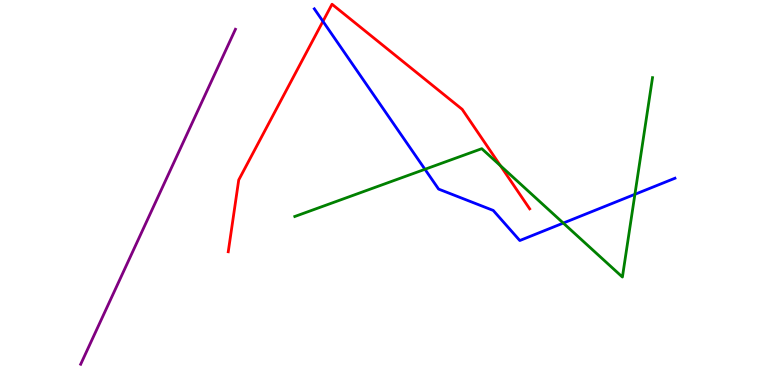[{'lines': ['blue', 'red'], 'intersections': [{'x': 4.17, 'y': 9.45}]}, {'lines': ['green', 'red'], 'intersections': [{'x': 6.46, 'y': 5.7}]}, {'lines': ['purple', 'red'], 'intersections': []}, {'lines': ['blue', 'green'], 'intersections': [{'x': 5.48, 'y': 5.6}, {'x': 7.27, 'y': 4.21}, {'x': 8.19, 'y': 4.95}]}, {'lines': ['blue', 'purple'], 'intersections': []}, {'lines': ['green', 'purple'], 'intersections': []}]